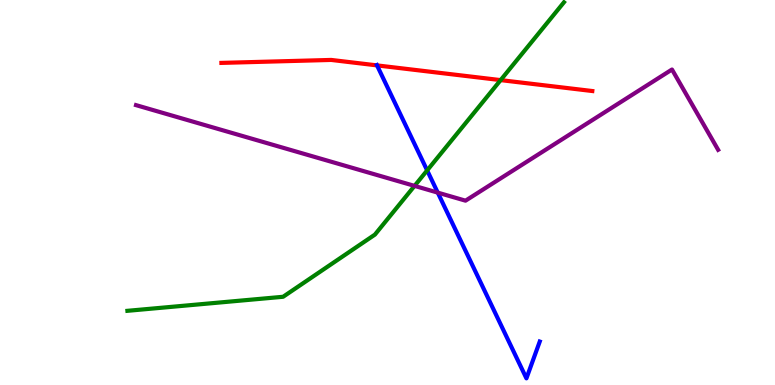[{'lines': ['blue', 'red'], 'intersections': [{'x': 4.86, 'y': 8.3}]}, {'lines': ['green', 'red'], 'intersections': [{'x': 6.46, 'y': 7.92}]}, {'lines': ['purple', 'red'], 'intersections': []}, {'lines': ['blue', 'green'], 'intersections': [{'x': 5.51, 'y': 5.57}]}, {'lines': ['blue', 'purple'], 'intersections': [{'x': 5.65, 'y': 5.0}]}, {'lines': ['green', 'purple'], 'intersections': [{'x': 5.35, 'y': 5.17}]}]